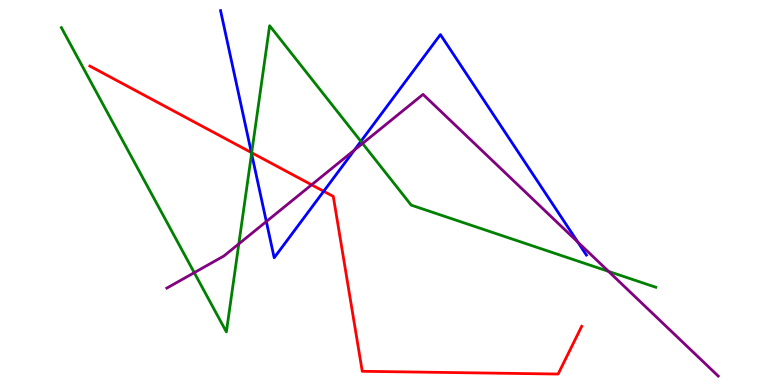[{'lines': ['blue', 'red'], 'intersections': [{'x': 3.24, 'y': 6.04}, {'x': 4.18, 'y': 5.03}]}, {'lines': ['green', 'red'], 'intersections': [{'x': 3.25, 'y': 6.03}]}, {'lines': ['purple', 'red'], 'intersections': [{'x': 4.02, 'y': 5.2}]}, {'lines': ['blue', 'green'], 'intersections': [{'x': 3.25, 'y': 6.01}, {'x': 4.66, 'y': 6.33}]}, {'lines': ['blue', 'purple'], 'intersections': [{'x': 3.44, 'y': 4.25}, {'x': 4.57, 'y': 6.1}, {'x': 7.46, 'y': 3.71}]}, {'lines': ['green', 'purple'], 'intersections': [{'x': 2.51, 'y': 2.92}, {'x': 3.08, 'y': 3.67}, {'x': 4.68, 'y': 6.27}, {'x': 7.85, 'y': 2.95}]}]